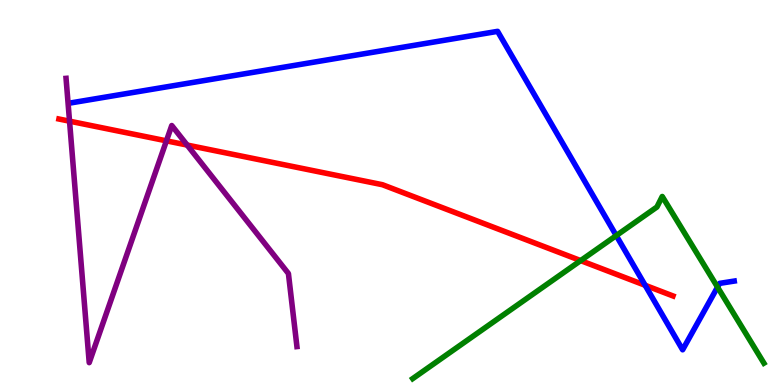[{'lines': ['blue', 'red'], 'intersections': [{'x': 8.32, 'y': 2.59}]}, {'lines': ['green', 'red'], 'intersections': [{'x': 7.49, 'y': 3.23}]}, {'lines': ['purple', 'red'], 'intersections': [{'x': 0.897, 'y': 6.85}, {'x': 2.15, 'y': 6.34}, {'x': 2.41, 'y': 6.23}]}, {'lines': ['blue', 'green'], 'intersections': [{'x': 7.95, 'y': 3.88}, {'x': 9.26, 'y': 2.54}]}, {'lines': ['blue', 'purple'], 'intersections': []}, {'lines': ['green', 'purple'], 'intersections': []}]